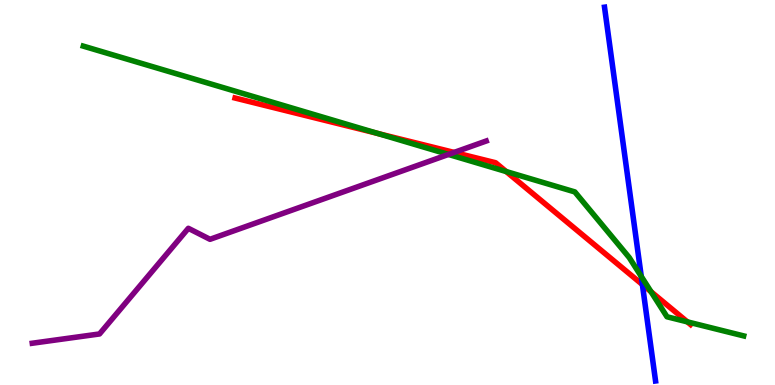[{'lines': ['blue', 'red'], 'intersections': [{'x': 8.29, 'y': 2.61}]}, {'lines': ['green', 'red'], 'intersections': [{'x': 4.88, 'y': 6.53}, {'x': 6.53, 'y': 5.54}, {'x': 8.4, 'y': 2.42}, {'x': 8.87, 'y': 1.64}]}, {'lines': ['purple', 'red'], 'intersections': [{'x': 5.86, 'y': 6.04}]}, {'lines': ['blue', 'green'], 'intersections': [{'x': 8.27, 'y': 2.82}]}, {'lines': ['blue', 'purple'], 'intersections': []}, {'lines': ['green', 'purple'], 'intersections': [{'x': 5.79, 'y': 5.99}]}]